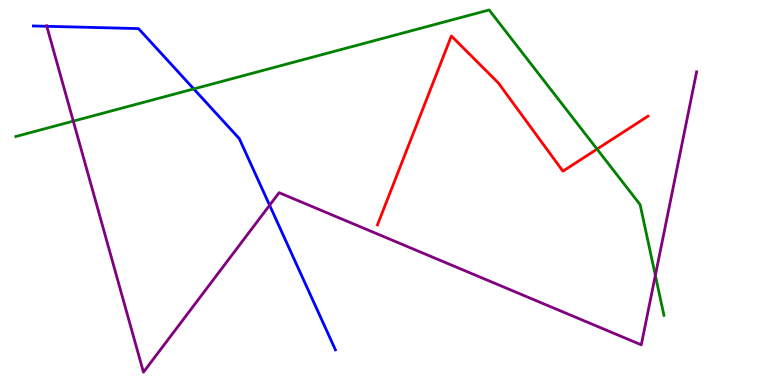[{'lines': ['blue', 'red'], 'intersections': []}, {'lines': ['green', 'red'], 'intersections': [{'x': 7.7, 'y': 6.13}]}, {'lines': ['purple', 'red'], 'intersections': []}, {'lines': ['blue', 'green'], 'intersections': [{'x': 2.5, 'y': 7.69}]}, {'lines': ['blue', 'purple'], 'intersections': [{'x': 0.604, 'y': 9.32}, {'x': 3.48, 'y': 4.67}]}, {'lines': ['green', 'purple'], 'intersections': [{'x': 0.946, 'y': 6.85}, {'x': 8.46, 'y': 2.85}]}]